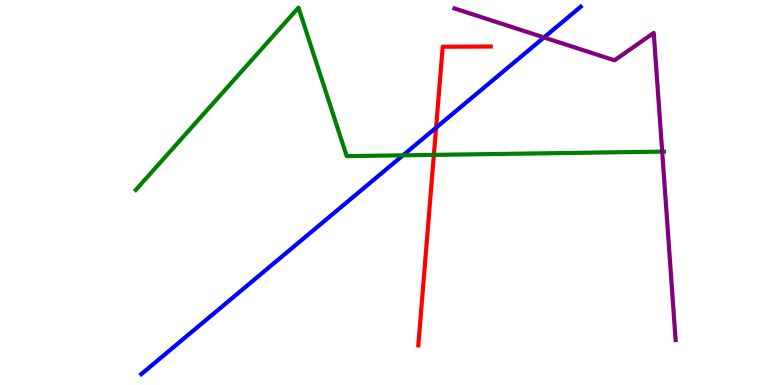[{'lines': ['blue', 'red'], 'intersections': [{'x': 5.63, 'y': 6.68}]}, {'lines': ['green', 'red'], 'intersections': [{'x': 5.6, 'y': 5.98}]}, {'lines': ['purple', 'red'], 'intersections': []}, {'lines': ['blue', 'green'], 'intersections': [{'x': 5.2, 'y': 5.97}]}, {'lines': ['blue', 'purple'], 'intersections': [{'x': 7.02, 'y': 9.03}]}, {'lines': ['green', 'purple'], 'intersections': [{'x': 8.54, 'y': 6.06}]}]